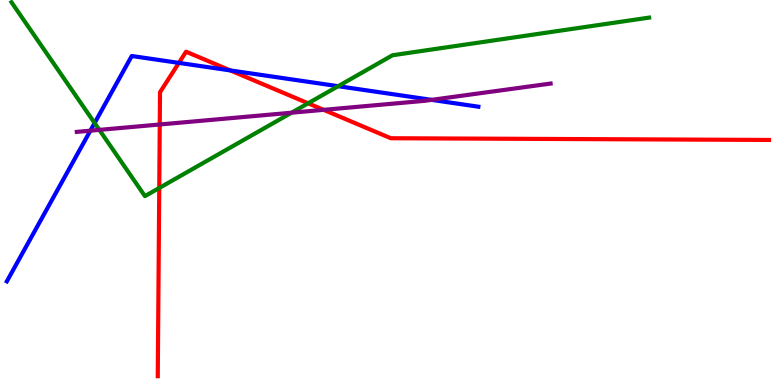[{'lines': ['blue', 'red'], 'intersections': [{'x': 2.31, 'y': 8.37}, {'x': 2.97, 'y': 8.17}]}, {'lines': ['green', 'red'], 'intersections': [{'x': 2.05, 'y': 5.12}, {'x': 3.98, 'y': 7.32}]}, {'lines': ['purple', 'red'], 'intersections': [{'x': 2.06, 'y': 6.77}, {'x': 4.18, 'y': 7.15}]}, {'lines': ['blue', 'green'], 'intersections': [{'x': 1.22, 'y': 6.8}, {'x': 4.36, 'y': 7.76}]}, {'lines': ['blue', 'purple'], 'intersections': [{'x': 1.17, 'y': 6.61}, {'x': 5.57, 'y': 7.41}]}, {'lines': ['green', 'purple'], 'intersections': [{'x': 1.28, 'y': 6.63}, {'x': 3.76, 'y': 7.07}]}]